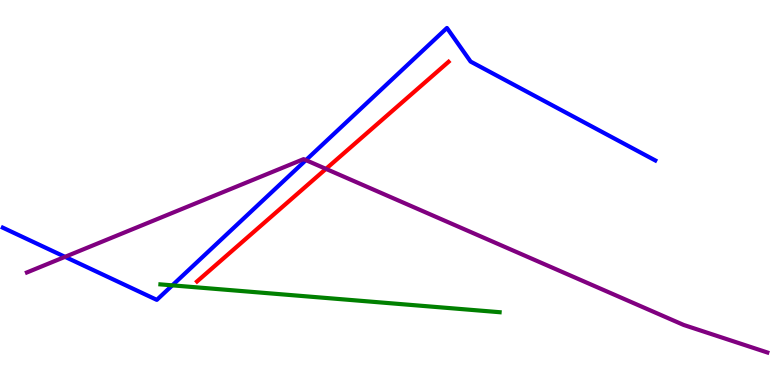[{'lines': ['blue', 'red'], 'intersections': []}, {'lines': ['green', 'red'], 'intersections': []}, {'lines': ['purple', 'red'], 'intersections': [{'x': 4.21, 'y': 5.61}]}, {'lines': ['blue', 'green'], 'intersections': [{'x': 2.22, 'y': 2.59}]}, {'lines': ['blue', 'purple'], 'intersections': [{'x': 0.839, 'y': 3.33}, {'x': 3.95, 'y': 5.84}]}, {'lines': ['green', 'purple'], 'intersections': []}]